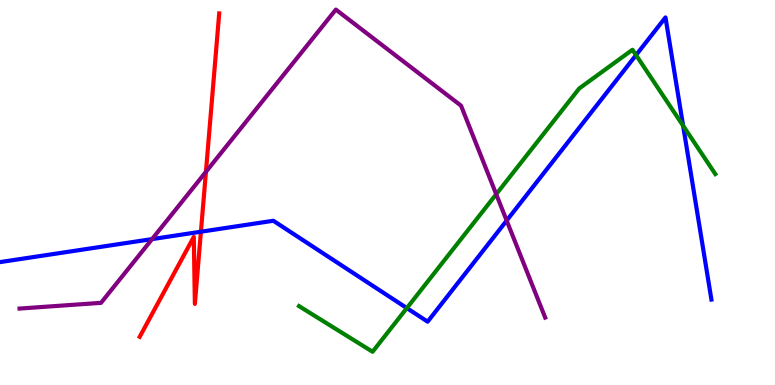[{'lines': ['blue', 'red'], 'intersections': [{'x': 2.59, 'y': 3.98}]}, {'lines': ['green', 'red'], 'intersections': []}, {'lines': ['purple', 'red'], 'intersections': [{'x': 2.66, 'y': 5.54}]}, {'lines': ['blue', 'green'], 'intersections': [{'x': 5.25, 'y': 2.0}, {'x': 8.21, 'y': 8.57}, {'x': 8.81, 'y': 6.73}]}, {'lines': ['blue', 'purple'], 'intersections': [{'x': 1.96, 'y': 3.79}, {'x': 6.54, 'y': 4.27}]}, {'lines': ['green', 'purple'], 'intersections': [{'x': 6.4, 'y': 4.95}]}]